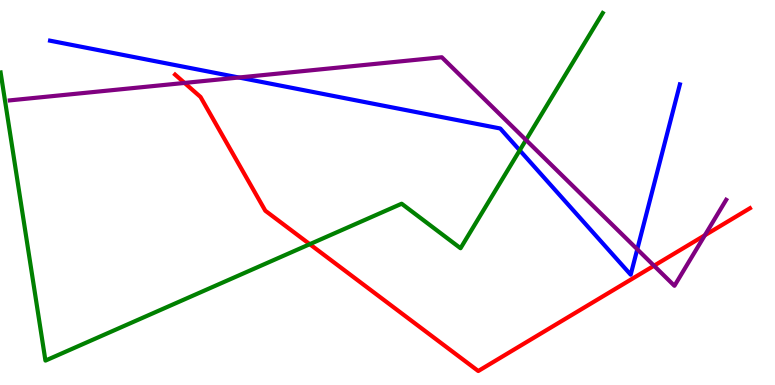[{'lines': ['blue', 'red'], 'intersections': []}, {'lines': ['green', 'red'], 'intersections': [{'x': 4.0, 'y': 3.66}]}, {'lines': ['purple', 'red'], 'intersections': [{'x': 2.38, 'y': 7.85}, {'x': 8.44, 'y': 3.1}, {'x': 9.09, 'y': 3.89}]}, {'lines': ['blue', 'green'], 'intersections': [{'x': 6.71, 'y': 6.1}]}, {'lines': ['blue', 'purple'], 'intersections': [{'x': 3.08, 'y': 7.99}, {'x': 8.22, 'y': 3.53}]}, {'lines': ['green', 'purple'], 'intersections': [{'x': 6.79, 'y': 6.36}]}]